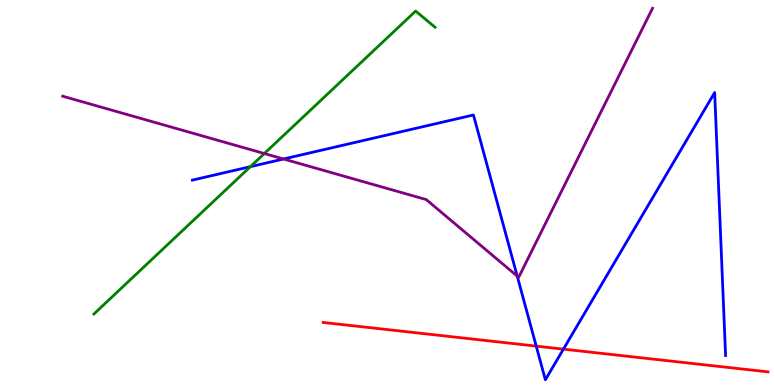[{'lines': ['blue', 'red'], 'intersections': [{'x': 6.92, 'y': 1.01}, {'x': 7.27, 'y': 0.931}]}, {'lines': ['green', 'red'], 'intersections': []}, {'lines': ['purple', 'red'], 'intersections': []}, {'lines': ['blue', 'green'], 'intersections': [{'x': 3.23, 'y': 5.67}]}, {'lines': ['blue', 'purple'], 'intersections': [{'x': 3.66, 'y': 5.87}, {'x': 6.67, 'y': 2.83}]}, {'lines': ['green', 'purple'], 'intersections': [{'x': 3.41, 'y': 6.01}]}]